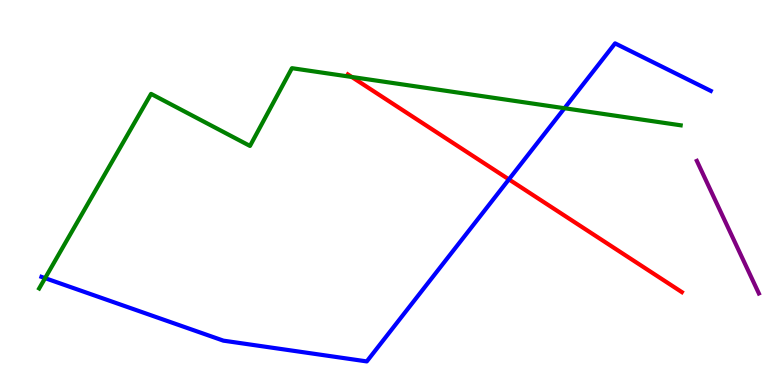[{'lines': ['blue', 'red'], 'intersections': [{'x': 6.57, 'y': 5.34}]}, {'lines': ['green', 'red'], 'intersections': [{'x': 4.54, 'y': 8.0}]}, {'lines': ['purple', 'red'], 'intersections': []}, {'lines': ['blue', 'green'], 'intersections': [{'x': 0.582, 'y': 2.78}, {'x': 7.28, 'y': 7.19}]}, {'lines': ['blue', 'purple'], 'intersections': []}, {'lines': ['green', 'purple'], 'intersections': []}]